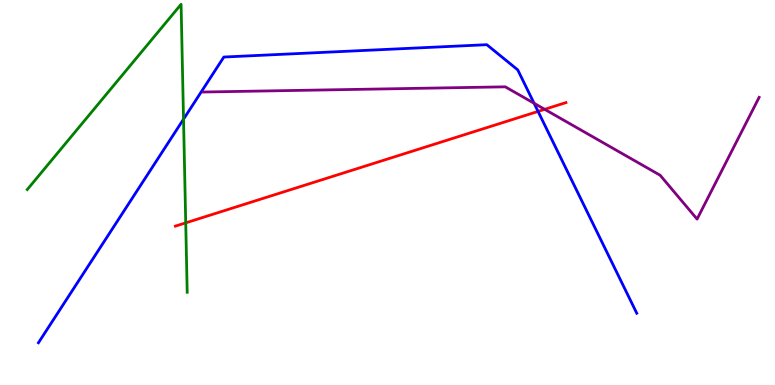[{'lines': ['blue', 'red'], 'intersections': [{'x': 6.94, 'y': 7.11}]}, {'lines': ['green', 'red'], 'intersections': [{'x': 2.4, 'y': 4.21}]}, {'lines': ['purple', 'red'], 'intersections': [{'x': 7.03, 'y': 7.16}]}, {'lines': ['blue', 'green'], 'intersections': [{'x': 2.37, 'y': 6.9}]}, {'lines': ['blue', 'purple'], 'intersections': [{'x': 6.89, 'y': 7.32}]}, {'lines': ['green', 'purple'], 'intersections': []}]